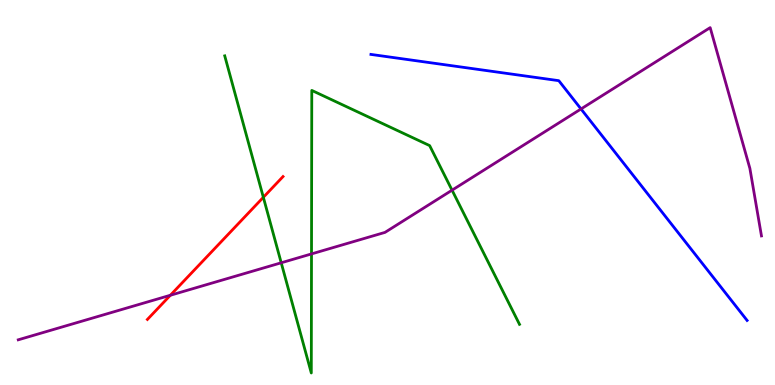[{'lines': ['blue', 'red'], 'intersections': []}, {'lines': ['green', 'red'], 'intersections': [{'x': 3.4, 'y': 4.88}]}, {'lines': ['purple', 'red'], 'intersections': [{'x': 2.2, 'y': 2.33}]}, {'lines': ['blue', 'green'], 'intersections': []}, {'lines': ['blue', 'purple'], 'intersections': [{'x': 7.5, 'y': 7.17}]}, {'lines': ['green', 'purple'], 'intersections': [{'x': 3.63, 'y': 3.17}, {'x': 4.02, 'y': 3.4}, {'x': 5.83, 'y': 5.06}]}]